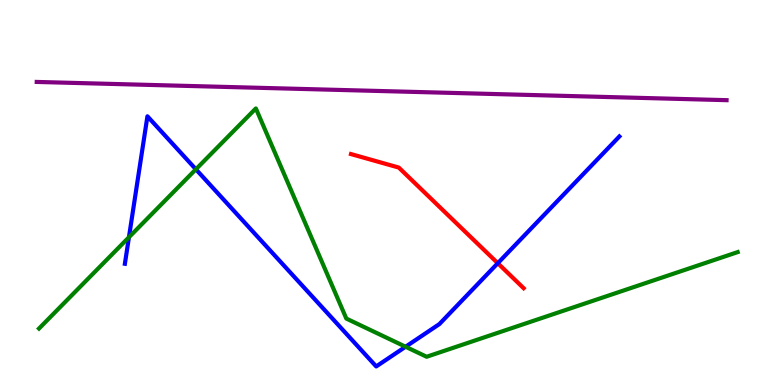[{'lines': ['blue', 'red'], 'intersections': [{'x': 6.42, 'y': 3.16}]}, {'lines': ['green', 'red'], 'intersections': []}, {'lines': ['purple', 'red'], 'intersections': []}, {'lines': ['blue', 'green'], 'intersections': [{'x': 1.66, 'y': 3.84}, {'x': 2.53, 'y': 5.6}, {'x': 5.23, 'y': 0.994}]}, {'lines': ['blue', 'purple'], 'intersections': []}, {'lines': ['green', 'purple'], 'intersections': []}]